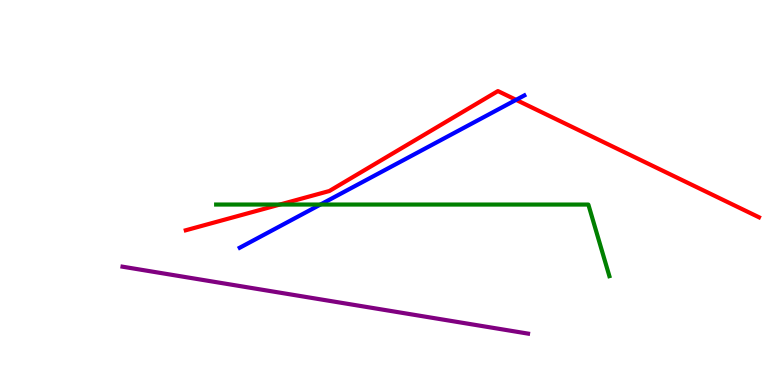[{'lines': ['blue', 'red'], 'intersections': [{'x': 6.66, 'y': 7.41}]}, {'lines': ['green', 'red'], 'intersections': [{'x': 3.61, 'y': 4.69}]}, {'lines': ['purple', 'red'], 'intersections': []}, {'lines': ['blue', 'green'], 'intersections': [{'x': 4.13, 'y': 4.69}]}, {'lines': ['blue', 'purple'], 'intersections': []}, {'lines': ['green', 'purple'], 'intersections': []}]